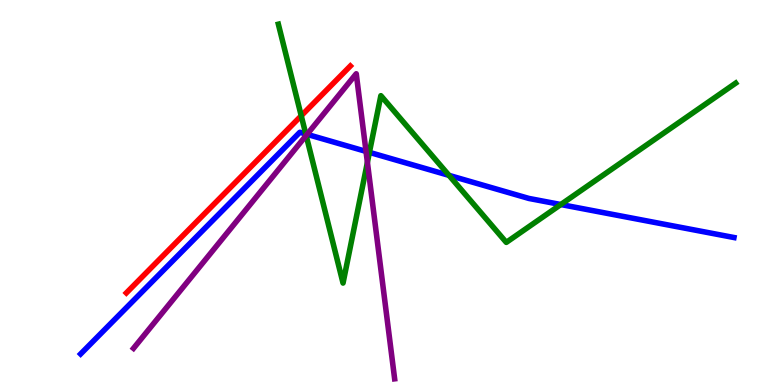[{'lines': ['blue', 'red'], 'intersections': []}, {'lines': ['green', 'red'], 'intersections': [{'x': 3.89, 'y': 6.99}]}, {'lines': ['purple', 'red'], 'intersections': []}, {'lines': ['blue', 'green'], 'intersections': [{'x': 3.95, 'y': 6.52}, {'x': 4.77, 'y': 6.04}, {'x': 5.79, 'y': 5.45}, {'x': 7.24, 'y': 4.69}]}, {'lines': ['blue', 'purple'], 'intersections': [{'x': 3.96, 'y': 6.51}, {'x': 4.72, 'y': 6.07}]}, {'lines': ['green', 'purple'], 'intersections': [{'x': 3.95, 'y': 6.48}, {'x': 4.74, 'y': 5.78}]}]